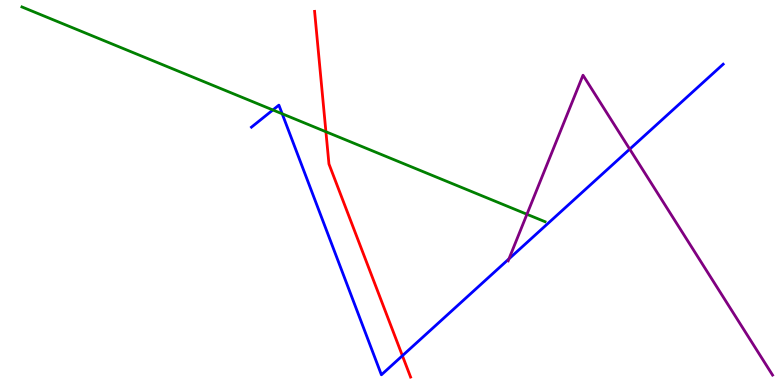[{'lines': ['blue', 'red'], 'intersections': [{'x': 5.19, 'y': 0.761}]}, {'lines': ['green', 'red'], 'intersections': [{'x': 4.21, 'y': 6.58}]}, {'lines': ['purple', 'red'], 'intersections': []}, {'lines': ['blue', 'green'], 'intersections': [{'x': 3.52, 'y': 7.14}, {'x': 3.64, 'y': 7.04}]}, {'lines': ['blue', 'purple'], 'intersections': [{'x': 6.57, 'y': 3.28}, {'x': 8.13, 'y': 6.13}]}, {'lines': ['green', 'purple'], 'intersections': [{'x': 6.8, 'y': 4.43}]}]